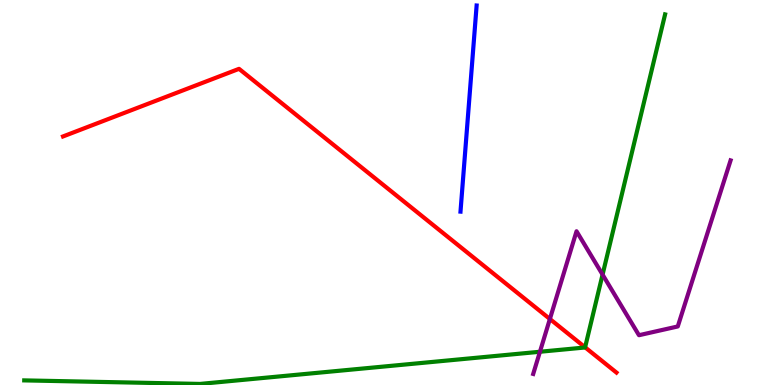[{'lines': ['blue', 'red'], 'intersections': []}, {'lines': ['green', 'red'], 'intersections': [{'x': 7.55, 'y': 0.979}]}, {'lines': ['purple', 'red'], 'intersections': [{'x': 7.1, 'y': 1.71}]}, {'lines': ['blue', 'green'], 'intersections': []}, {'lines': ['blue', 'purple'], 'intersections': []}, {'lines': ['green', 'purple'], 'intersections': [{'x': 6.97, 'y': 0.864}, {'x': 7.78, 'y': 2.87}]}]